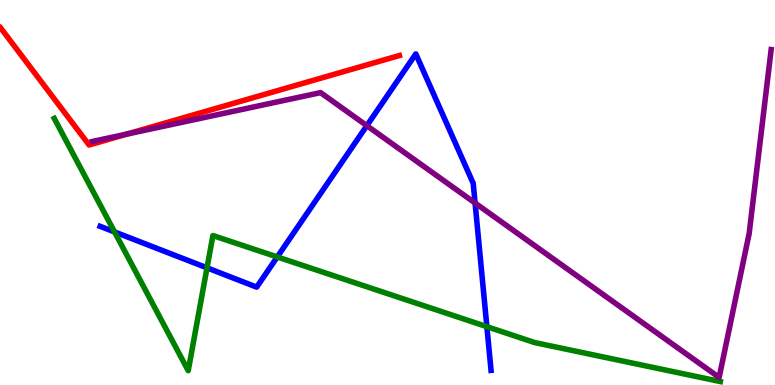[{'lines': ['blue', 'red'], 'intersections': []}, {'lines': ['green', 'red'], 'intersections': []}, {'lines': ['purple', 'red'], 'intersections': [{'x': 1.64, 'y': 6.52}]}, {'lines': ['blue', 'green'], 'intersections': [{'x': 1.48, 'y': 3.98}, {'x': 2.67, 'y': 3.04}, {'x': 3.58, 'y': 3.33}, {'x': 6.28, 'y': 1.52}]}, {'lines': ['blue', 'purple'], 'intersections': [{'x': 4.73, 'y': 6.74}, {'x': 6.13, 'y': 4.73}]}, {'lines': ['green', 'purple'], 'intersections': []}]